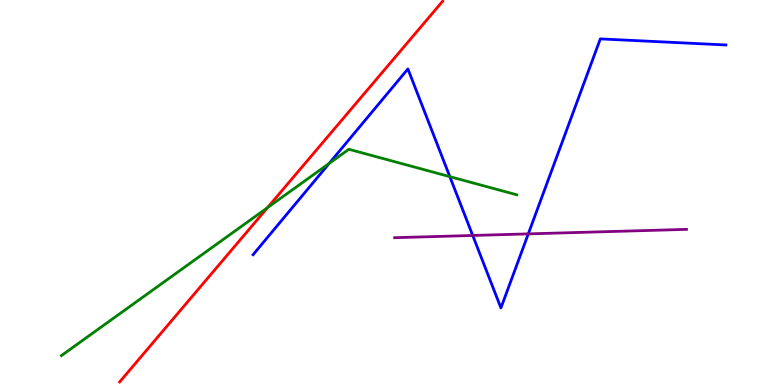[{'lines': ['blue', 'red'], 'intersections': []}, {'lines': ['green', 'red'], 'intersections': [{'x': 3.45, 'y': 4.61}]}, {'lines': ['purple', 'red'], 'intersections': []}, {'lines': ['blue', 'green'], 'intersections': [{'x': 4.25, 'y': 5.76}, {'x': 5.8, 'y': 5.41}]}, {'lines': ['blue', 'purple'], 'intersections': [{'x': 6.1, 'y': 3.88}, {'x': 6.82, 'y': 3.93}]}, {'lines': ['green', 'purple'], 'intersections': []}]